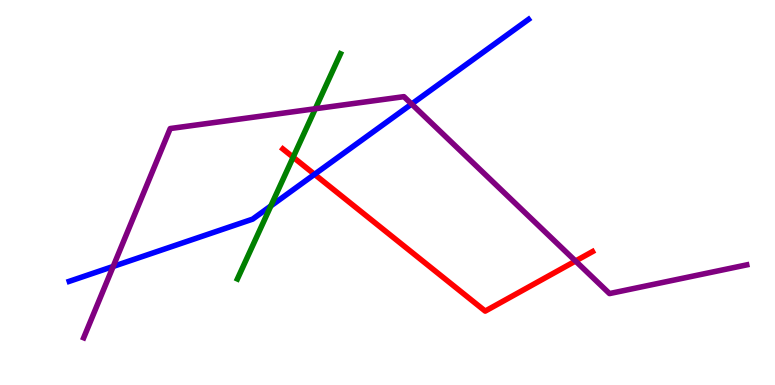[{'lines': ['blue', 'red'], 'intersections': [{'x': 4.06, 'y': 5.47}]}, {'lines': ['green', 'red'], 'intersections': [{'x': 3.78, 'y': 5.92}]}, {'lines': ['purple', 'red'], 'intersections': [{'x': 7.43, 'y': 3.22}]}, {'lines': ['blue', 'green'], 'intersections': [{'x': 3.49, 'y': 4.65}]}, {'lines': ['blue', 'purple'], 'intersections': [{'x': 1.46, 'y': 3.08}, {'x': 5.31, 'y': 7.3}]}, {'lines': ['green', 'purple'], 'intersections': [{'x': 4.07, 'y': 7.18}]}]